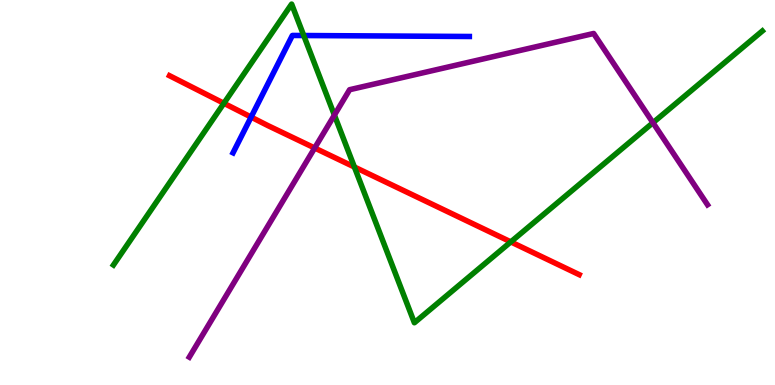[{'lines': ['blue', 'red'], 'intersections': [{'x': 3.24, 'y': 6.96}]}, {'lines': ['green', 'red'], 'intersections': [{'x': 2.89, 'y': 7.32}, {'x': 4.57, 'y': 5.66}, {'x': 6.59, 'y': 3.72}]}, {'lines': ['purple', 'red'], 'intersections': [{'x': 4.06, 'y': 6.16}]}, {'lines': ['blue', 'green'], 'intersections': [{'x': 3.92, 'y': 9.08}]}, {'lines': ['blue', 'purple'], 'intersections': []}, {'lines': ['green', 'purple'], 'intersections': [{'x': 4.31, 'y': 7.01}, {'x': 8.43, 'y': 6.81}]}]